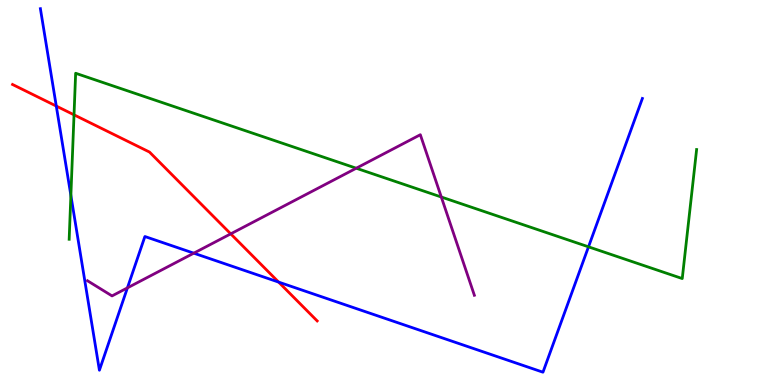[{'lines': ['blue', 'red'], 'intersections': [{'x': 0.726, 'y': 7.24}, {'x': 3.6, 'y': 2.67}]}, {'lines': ['green', 'red'], 'intersections': [{'x': 0.955, 'y': 7.02}]}, {'lines': ['purple', 'red'], 'intersections': [{'x': 2.98, 'y': 3.93}]}, {'lines': ['blue', 'green'], 'intersections': [{'x': 0.914, 'y': 4.92}, {'x': 7.59, 'y': 3.59}]}, {'lines': ['blue', 'purple'], 'intersections': [{'x': 1.64, 'y': 2.52}, {'x': 2.5, 'y': 3.42}]}, {'lines': ['green', 'purple'], 'intersections': [{'x': 4.6, 'y': 5.63}, {'x': 5.69, 'y': 4.88}]}]